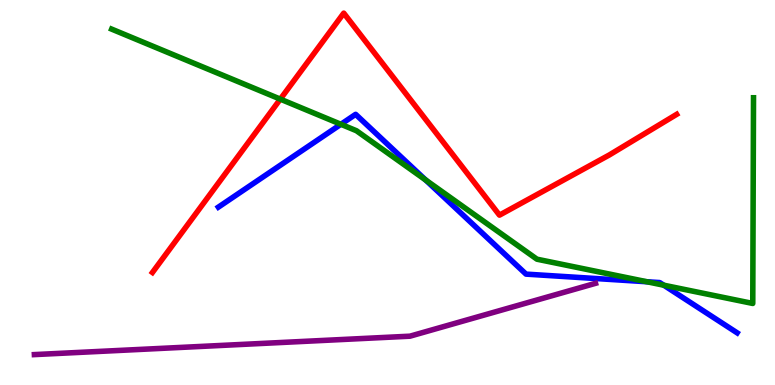[{'lines': ['blue', 'red'], 'intersections': []}, {'lines': ['green', 'red'], 'intersections': [{'x': 3.62, 'y': 7.43}]}, {'lines': ['purple', 'red'], 'intersections': []}, {'lines': ['blue', 'green'], 'intersections': [{'x': 4.4, 'y': 6.77}, {'x': 5.49, 'y': 5.33}, {'x': 8.35, 'y': 2.68}, {'x': 8.56, 'y': 2.59}]}, {'lines': ['blue', 'purple'], 'intersections': []}, {'lines': ['green', 'purple'], 'intersections': []}]